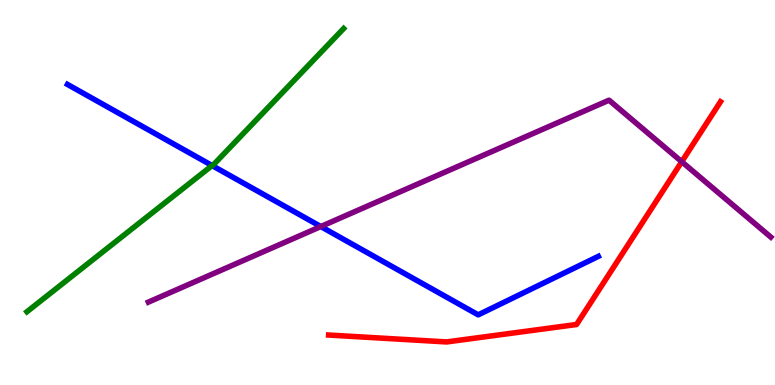[{'lines': ['blue', 'red'], 'intersections': []}, {'lines': ['green', 'red'], 'intersections': []}, {'lines': ['purple', 'red'], 'intersections': [{'x': 8.8, 'y': 5.8}]}, {'lines': ['blue', 'green'], 'intersections': [{'x': 2.74, 'y': 5.7}]}, {'lines': ['blue', 'purple'], 'intersections': [{'x': 4.14, 'y': 4.12}]}, {'lines': ['green', 'purple'], 'intersections': []}]